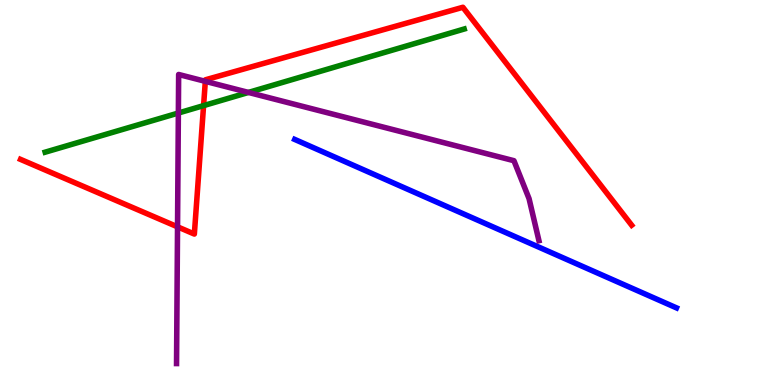[{'lines': ['blue', 'red'], 'intersections': []}, {'lines': ['green', 'red'], 'intersections': [{'x': 2.63, 'y': 7.26}]}, {'lines': ['purple', 'red'], 'intersections': [{'x': 2.29, 'y': 4.11}, {'x': 2.65, 'y': 7.89}]}, {'lines': ['blue', 'green'], 'intersections': []}, {'lines': ['blue', 'purple'], 'intersections': []}, {'lines': ['green', 'purple'], 'intersections': [{'x': 2.3, 'y': 7.06}, {'x': 3.21, 'y': 7.6}]}]